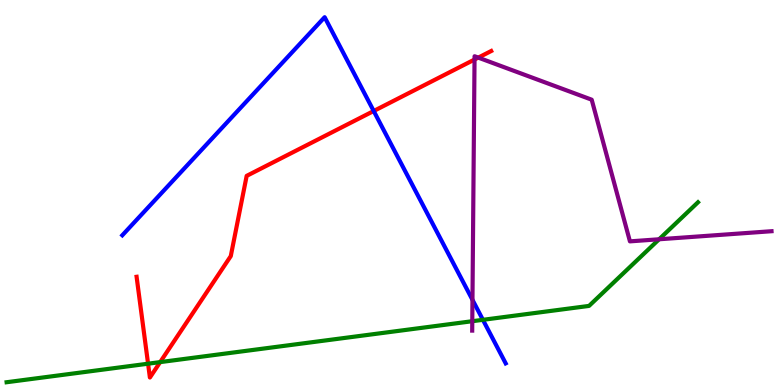[{'lines': ['blue', 'red'], 'intersections': [{'x': 4.82, 'y': 7.12}]}, {'lines': ['green', 'red'], 'intersections': [{'x': 1.91, 'y': 0.553}, {'x': 2.07, 'y': 0.594}]}, {'lines': ['purple', 'red'], 'intersections': [{'x': 6.12, 'y': 8.45}, {'x': 6.17, 'y': 8.5}]}, {'lines': ['blue', 'green'], 'intersections': [{'x': 6.23, 'y': 1.69}]}, {'lines': ['blue', 'purple'], 'intersections': [{'x': 6.1, 'y': 2.21}]}, {'lines': ['green', 'purple'], 'intersections': [{'x': 6.09, 'y': 1.66}, {'x': 8.5, 'y': 3.79}]}]